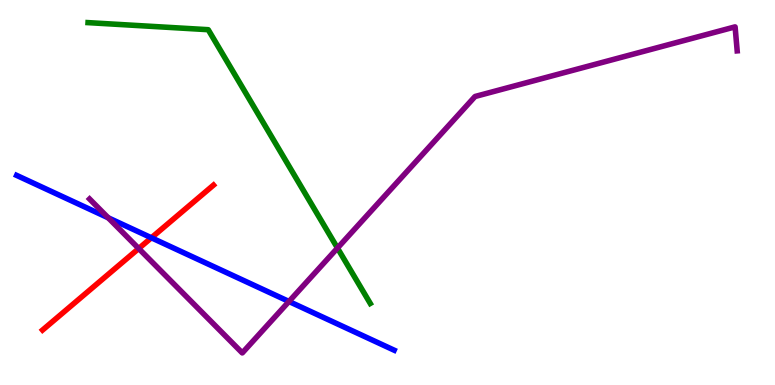[{'lines': ['blue', 'red'], 'intersections': [{'x': 1.95, 'y': 3.82}]}, {'lines': ['green', 'red'], 'intersections': []}, {'lines': ['purple', 'red'], 'intersections': [{'x': 1.79, 'y': 3.54}]}, {'lines': ['blue', 'green'], 'intersections': []}, {'lines': ['blue', 'purple'], 'intersections': [{'x': 1.4, 'y': 4.34}, {'x': 3.73, 'y': 2.17}]}, {'lines': ['green', 'purple'], 'intersections': [{'x': 4.35, 'y': 3.56}]}]